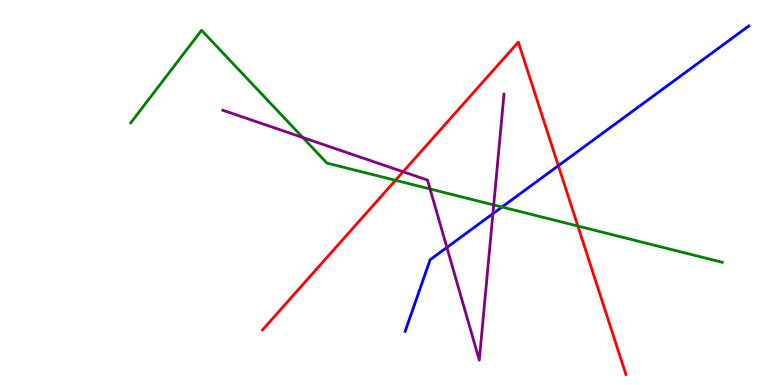[{'lines': ['blue', 'red'], 'intersections': [{'x': 7.2, 'y': 5.7}]}, {'lines': ['green', 'red'], 'intersections': [{'x': 5.1, 'y': 5.32}, {'x': 7.46, 'y': 4.13}]}, {'lines': ['purple', 'red'], 'intersections': [{'x': 5.2, 'y': 5.54}]}, {'lines': ['blue', 'green'], 'intersections': [{'x': 6.48, 'y': 4.62}]}, {'lines': ['blue', 'purple'], 'intersections': [{'x': 5.77, 'y': 3.57}, {'x': 6.36, 'y': 4.45}]}, {'lines': ['green', 'purple'], 'intersections': [{'x': 3.91, 'y': 6.43}, {'x': 5.55, 'y': 5.09}, {'x': 6.37, 'y': 4.68}]}]